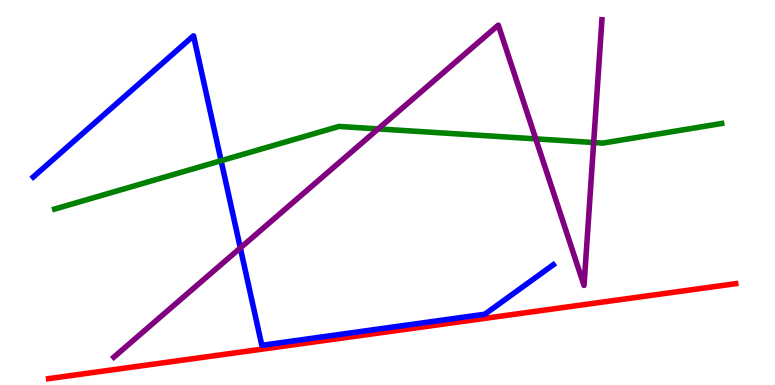[{'lines': ['blue', 'red'], 'intersections': []}, {'lines': ['green', 'red'], 'intersections': []}, {'lines': ['purple', 'red'], 'intersections': []}, {'lines': ['blue', 'green'], 'intersections': [{'x': 2.85, 'y': 5.83}]}, {'lines': ['blue', 'purple'], 'intersections': [{'x': 3.1, 'y': 3.56}]}, {'lines': ['green', 'purple'], 'intersections': [{'x': 4.88, 'y': 6.65}, {'x': 6.91, 'y': 6.39}, {'x': 7.66, 'y': 6.3}]}]